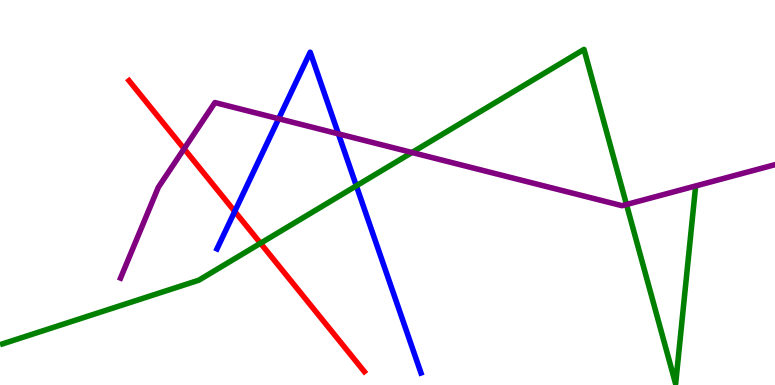[{'lines': ['blue', 'red'], 'intersections': [{'x': 3.03, 'y': 4.51}]}, {'lines': ['green', 'red'], 'intersections': [{'x': 3.36, 'y': 3.68}]}, {'lines': ['purple', 'red'], 'intersections': [{'x': 2.38, 'y': 6.14}]}, {'lines': ['blue', 'green'], 'intersections': [{'x': 4.6, 'y': 5.17}]}, {'lines': ['blue', 'purple'], 'intersections': [{'x': 3.6, 'y': 6.92}, {'x': 4.37, 'y': 6.52}]}, {'lines': ['green', 'purple'], 'intersections': [{'x': 5.32, 'y': 6.04}, {'x': 8.08, 'y': 4.69}]}]